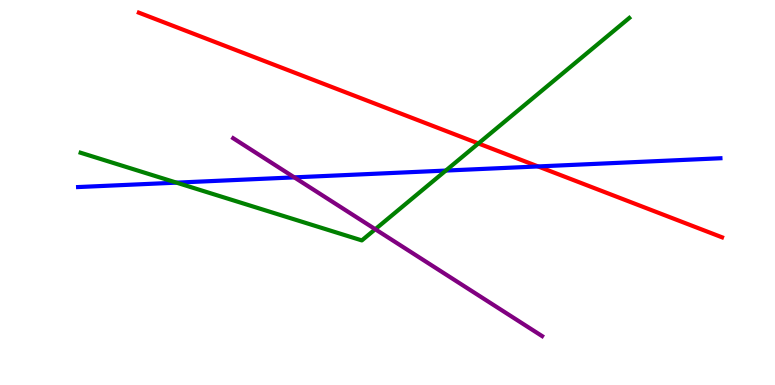[{'lines': ['blue', 'red'], 'intersections': [{'x': 6.94, 'y': 5.68}]}, {'lines': ['green', 'red'], 'intersections': [{'x': 6.17, 'y': 6.27}]}, {'lines': ['purple', 'red'], 'intersections': []}, {'lines': ['blue', 'green'], 'intersections': [{'x': 2.28, 'y': 5.26}, {'x': 5.75, 'y': 5.57}]}, {'lines': ['blue', 'purple'], 'intersections': [{'x': 3.8, 'y': 5.39}]}, {'lines': ['green', 'purple'], 'intersections': [{'x': 4.84, 'y': 4.05}]}]